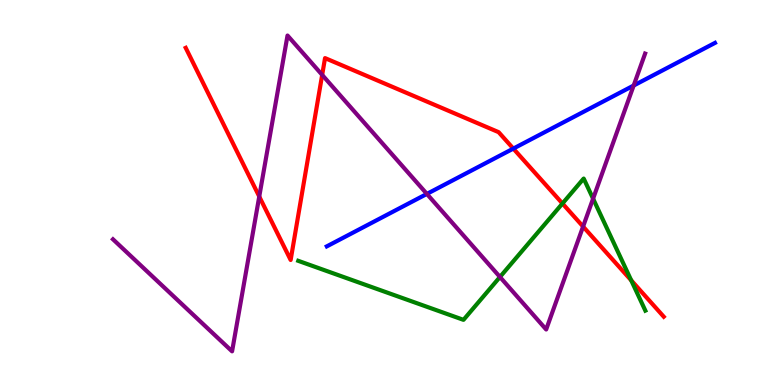[{'lines': ['blue', 'red'], 'intersections': [{'x': 6.62, 'y': 6.14}]}, {'lines': ['green', 'red'], 'intersections': [{'x': 7.26, 'y': 4.71}, {'x': 8.14, 'y': 2.72}]}, {'lines': ['purple', 'red'], 'intersections': [{'x': 3.35, 'y': 4.9}, {'x': 4.16, 'y': 8.05}, {'x': 7.52, 'y': 4.12}]}, {'lines': ['blue', 'green'], 'intersections': []}, {'lines': ['blue', 'purple'], 'intersections': [{'x': 5.51, 'y': 4.96}, {'x': 8.18, 'y': 7.78}]}, {'lines': ['green', 'purple'], 'intersections': [{'x': 6.45, 'y': 2.81}, {'x': 7.65, 'y': 4.84}]}]